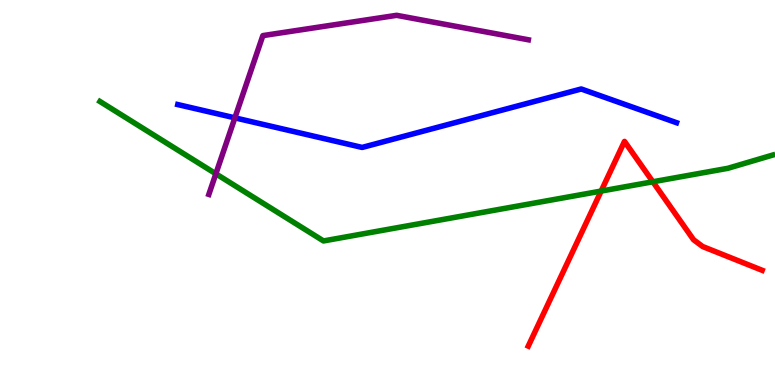[{'lines': ['blue', 'red'], 'intersections': []}, {'lines': ['green', 'red'], 'intersections': [{'x': 7.76, 'y': 5.04}, {'x': 8.42, 'y': 5.28}]}, {'lines': ['purple', 'red'], 'intersections': []}, {'lines': ['blue', 'green'], 'intersections': []}, {'lines': ['blue', 'purple'], 'intersections': [{'x': 3.03, 'y': 6.94}]}, {'lines': ['green', 'purple'], 'intersections': [{'x': 2.79, 'y': 5.49}]}]